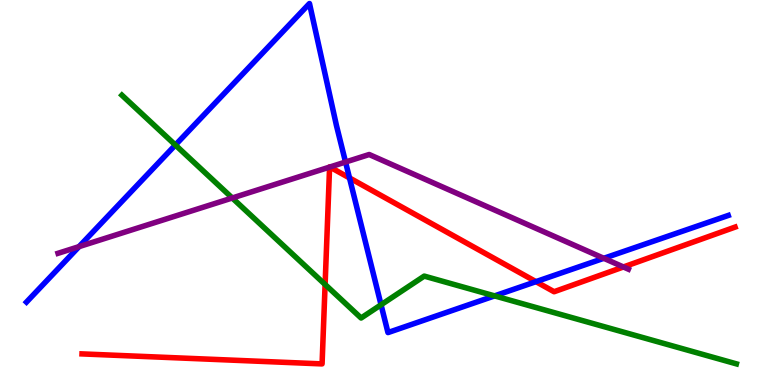[{'lines': ['blue', 'red'], 'intersections': [{'x': 4.51, 'y': 5.38}, {'x': 6.92, 'y': 2.68}]}, {'lines': ['green', 'red'], 'intersections': [{'x': 4.19, 'y': 2.61}]}, {'lines': ['purple', 'red'], 'intersections': [{'x': 4.25, 'y': 5.66}, {'x': 4.26, 'y': 5.66}, {'x': 8.04, 'y': 3.07}]}, {'lines': ['blue', 'green'], 'intersections': [{'x': 2.26, 'y': 6.23}, {'x': 4.92, 'y': 2.08}, {'x': 6.38, 'y': 2.31}]}, {'lines': ['blue', 'purple'], 'intersections': [{'x': 1.02, 'y': 3.59}, {'x': 4.46, 'y': 5.79}, {'x': 7.79, 'y': 3.29}]}, {'lines': ['green', 'purple'], 'intersections': [{'x': 3.0, 'y': 4.86}]}]